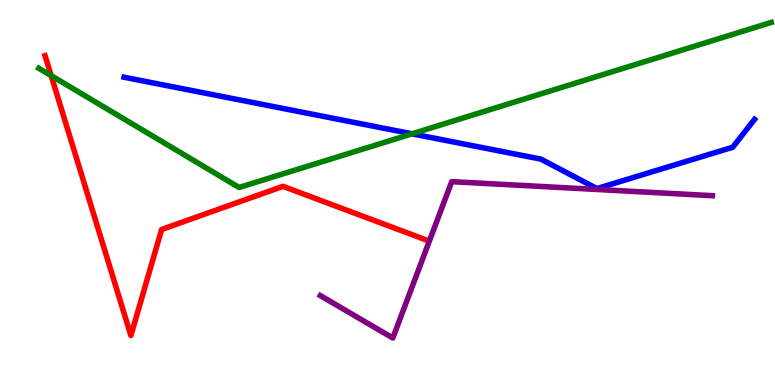[{'lines': ['blue', 'red'], 'intersections': []}, {'lines': ['green', 'red'], 'intersections': [{'x': 0.66, 'y': 8.04}]}, {'lines': ['purple', 'red'], 'intersections': []}, {'lines': ['blue', 'green'], 'intersections': [{'x': 5.32, 'y': 6.52}]}, {'lines': ['blue', 'purple'], 'intersections': []}, {'lines': ['green', 'purple'], 'intersections': []}]